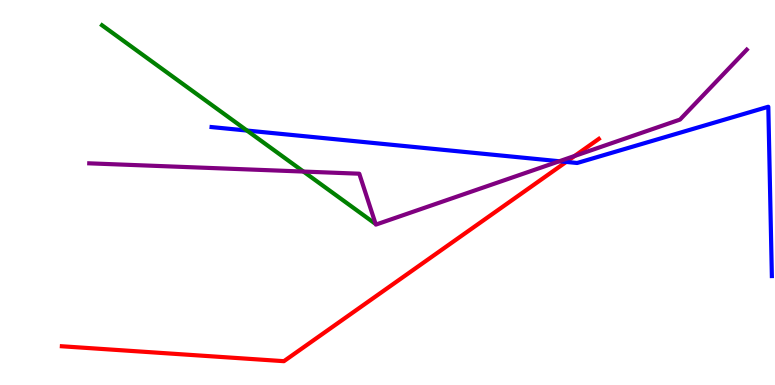[{'lines': ['blue', 'red'], 'intersections': [{'x': 7.31, 'y': 5.79}]}, {'lines': ['green', 'red'], 'intersections': []}, {'lines': ['purple', 'red'], 'intersections': [{'x': 7.42, 'y': 5.95}]}, {'lines': ['blue', 'green'], 'intersections': [{'x': 3.19, 'y': 6.61}]}, {'lines': ['blue', 'purple'], 'intersections': [{'x': 7.22, 'y': 5.81}]}, {'lines': ['green', 'purple'], 'intersections': [{'x': 3.92, 'y': 5.54}]}]